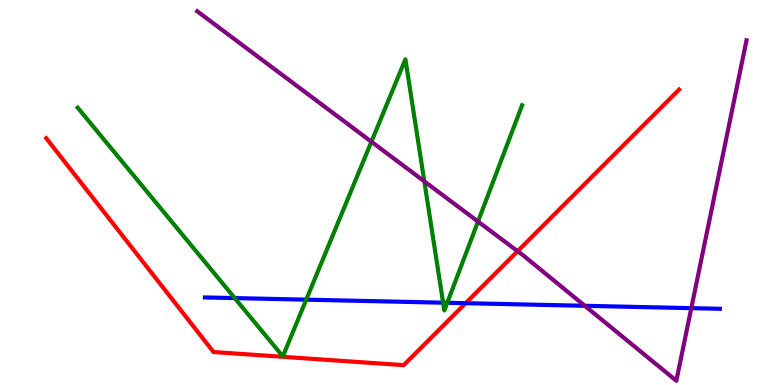[{'lines': ['blue', 'red'], 'intersections': [{'x': 6.01, 'y': 2.13}]}, {'lines': ['green', 'red'], 'intersections': []}, {'lines': ['purple', 'red'], 'intersections': [{'x': 6.68, 'y': 3.48}]}, {'lines': ['blue', 'green'], 'intersections': [{'x': 3.03, 'y': 2.26}, {'x': 3.95, 'y': 2.22}, {'x': 5.72, 'y': 2.14}, {'x': 5.77, 'y': 2.14}]}, {'lines': ['blue', 'purple'], 'intersections': [{'x': 7.55, 'y': 2.06}, {'x': 8.92, 'y': 2.0}]}, {'lines': ['green', 'purple'], 'intersections': [{'x': 4.79, 'y': 6.32}, {'x': 5.48, 'y': 5.29}, {'x': 6.17, 'y': 4.25}]}]